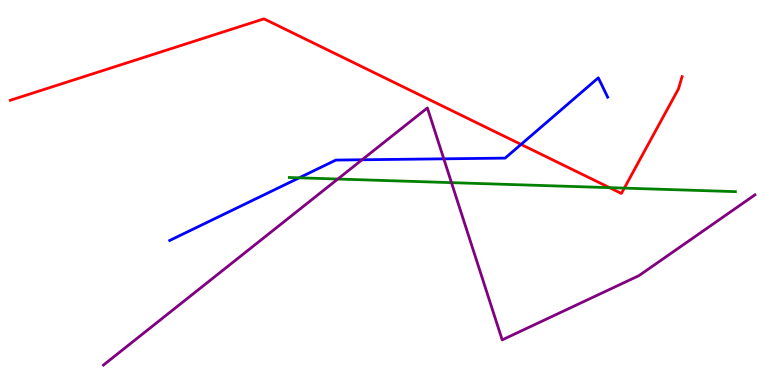[{'lines': ['blue', 'red'], 'intersections': [{'x': 6.72, 'y': 6.25}]}, {'lines': ['green', 'red'], 'intersections': [{'x': 7.86, 'y': 5.13}, {'x': 8.06, 'y': 5.11}]}, {'lines': ['purple', 'red'], 'intersections': []}, {'lines': ['blue', 'green'], 'intersections': [{'x': 3.86, 'y': 5.38}]}, {'lines': ['blue', 'purple'], 'intersections': [{'x': 4.67, 'y': 5.85}, {'x': 5.73, 'y': 5.87}]}, {'lines': ['green', 'purple'], 'intersections': [{'x': 4.36, 'y': 5.35}, {'x': 5.83, 'y': 5.26}]}]